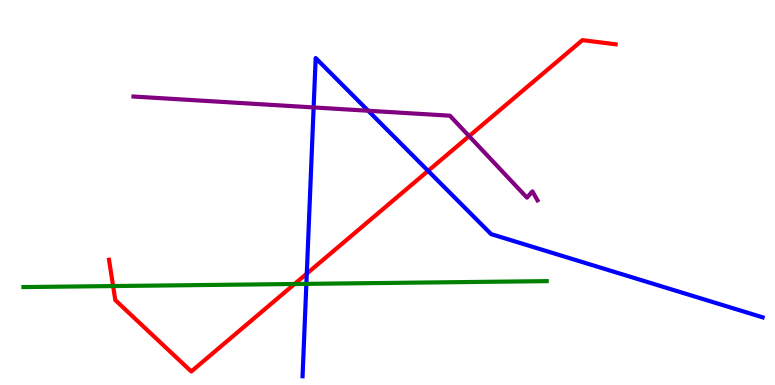[{'lines': ['blue', 'red'], 'intersections': [{'x': 3.96, 'y': 2.89}, {'x': 5.52, 'y': 5.56}]}, {'lines': ['green', 'red'], 'intersections': [{'x': 1.46, 'y': 2.57}, {'x': 3.8, 'y': 2.62}]}, {'lines': ['purple', 'red'], 'intersections': [{'x': 6.05, 'y': 6.46}]}, {'lines': ['blue', 'green'], 'intersections': [{'x': 3.95, 'y': 2.63}]}, {'lines': ['blue', 'purple'], 'intersections': [{'x': 4.05, 'y': 7.21}, {'x': 4.75, 'y': 7.12}]}, {'lines': ['green', 'purple'], 'intersections': []}]